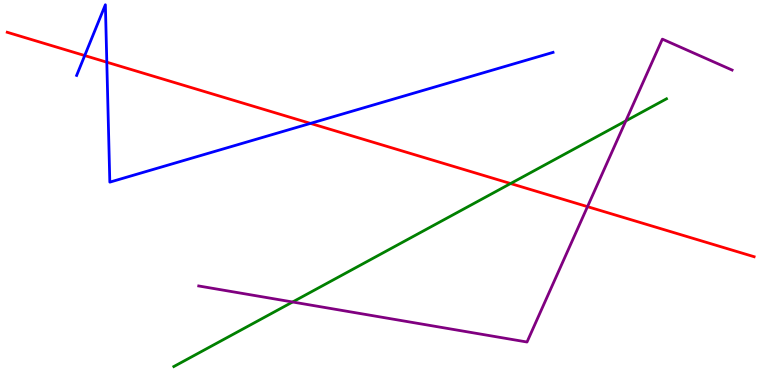[{'lines': ['blue', 'red'], 'intersections': [{'x': 1.09, 'y': 8.56}, {'x': 1.38, 'y': 8.38}, {'x': 4.01, 'y': 6.79}]}, {'lines': ['green', 'red'], 'intersections': [{'x': 6.59, 'y': 5.23}]}, {'lines': ['purple', 'red'], 'intersections': [{'x': 7.58, 'y': 4.63}]}, {'lines': ['blue', 'green'], 'intersections': []}, {'lines': ['blue', 'purple'], 'intersections': []}, {'lines': ['green', 'purple'], 'intersections': [{'x': 3.78, 'y': 2.16}, {'x': 8.08, 'y': 6.86}]}]